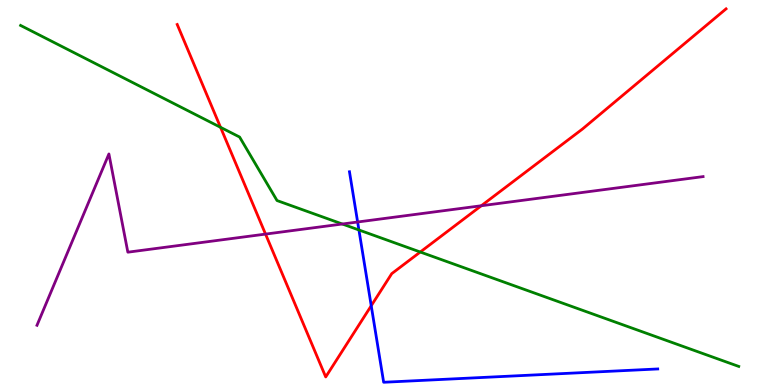[{'lines': ['blue', 'red'], 'intersections': [{'x': 4.79, 'y': 2.06}]}, {'lines': ['green', 'red'], 'intersections': [{'x': 2.85, 'y': 6.69}, {'x': 5.42, 'y': 3.45}]}, {'lines': ['purple', 'red'], 'intersections': [{'x': 3.43, 'y': 3.92}, {'x': 6.21, 'y': 4.66}]}, {'lines': ['blue', 'green'], 'intersections': [{'x': 4.63, 'y': 4.03}]}, {'lines': ['blue', 'purple'], 'intersections': [{'x': 4.61, 'y': 4.23}]}, {'lines': ['green', 'purple'], 'intersections': [{'x': 4.42, 'y': 4.18}]}]